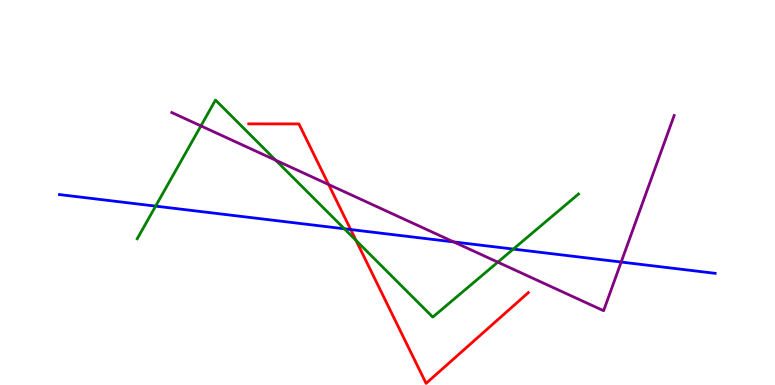[{'lines': ['blue', 'red'], 'intersections': [{'x': 4.53, 'y': 4.04}]}, {'lines': ['green', 'red'], 'intersections': [{'x': 4.59, 'y': 3.76}]}, {'lines': ['purple', 'red'], 'intersections': [{'x': 4.24, 'y': 5.21}]}, {'lines': ['blue', 'green'], 'intersections': [{'x': 2.01, 'y': 4.65}, {'x': 4.44, 'y': 4.06}, {'x': 6.62, 'y': 3.53}]}, {'lines': ['blue', 'purple'], 'intersections': [{'x': 5.85, 'y': 3.72}, {'x': 8.02, 'y': 3.19}]}, {'lines': ['green', 'purple'], 'intersections': [{'x': 2.59, 'y': 6.73}, {'x': 3.56, 'y': 5.84}, {'x': 6.42, 'y': 3.19}]}]